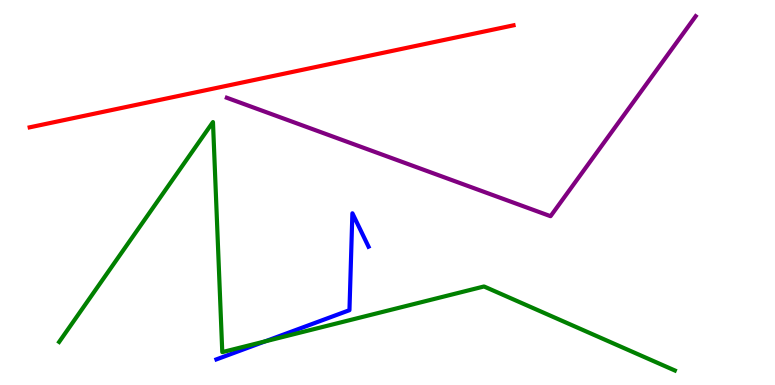[{'lines': ['blue', 'red'], 'intersections': []}, {'lines': ['green', 'red'], 'intersections': []}, {'lines': ['purple', 'red'], 'intersections': []}, {'lines': ['blue', 'green'], 'intersections': [{'x': 3.42, 'y': 1.13}]}, {'lines': ['blue', 'purple'], 'intersections': []}, {'lines': ['green', 'purple'], 'intersections': []}]